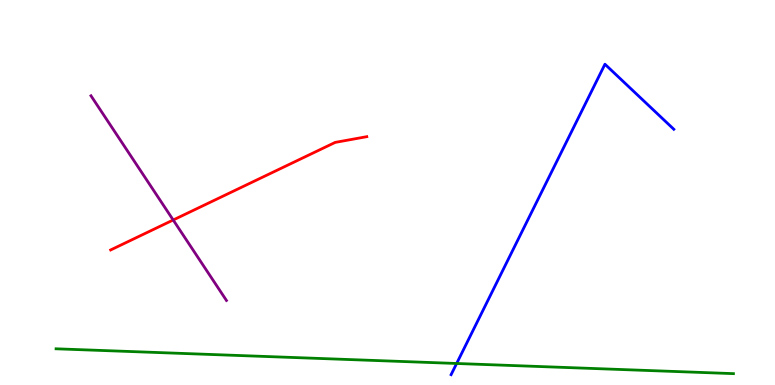[{'lines': ['blue', 'red'], 'intersections': []}, {'lines': ['green', 'red'], 'intersections': []}, {'lines': ['purple', 'red'], 'intersections': [{'x': 2.23, 'y': 4.29}]}, {'lines': ['blue', 'green'], 'intersections': [{'x': 5.89, 'y': 0.559}]}, {'lines': ['blue', 'purple'], 'intersections': []}, {'lines': ['green', 'purple'], 'intersections': []}]